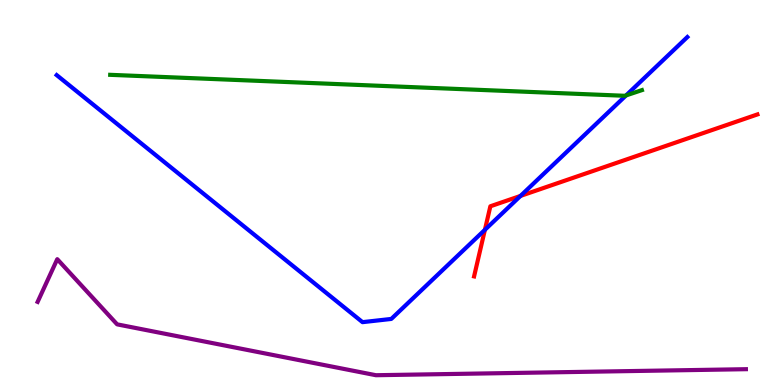[{'lines': ['blue', 'red'], 'intersections': [{'x': 6.26, 'y': 4.03}, {'x': 6.72, 'y': 4.91}]}, {'lines': ['green', 'red'], 'intersections': []}, {'lines': ['purple', 'red'], 'intersections': []}, {'lines': ['blue', 'green'], 'intersections': [{'x': 8.08, 'y': 7.52}]}, {'lines': ['blue', 'purple'], 'intersections': []}, {'lines': ['green', 'purple'], 'intersections': []}]